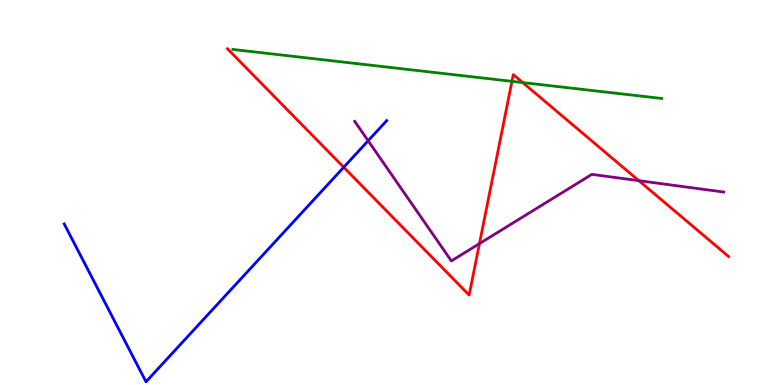[{'lines': ['blue', 'red'], 'intersections': [{'x': 4.44, 'y': 5.66}]}, {'lines': ['green', 'red'], 'intersections': [{'x': 6.61, 'y': 7.89}, {'x': 6.74, 'y': 7.86}]}, {'lines': ['purple', 'red'], 'intersections': [{'x': 6.19, 'y': 3.67}, {'x': 8.24, 'y': 5.31}]}, {'lines': ['blue', 'green'], 'intersections': []}, {'lines': ['blue', 'purple'], 'intersections': [{'x': 4.75, 'y': 6.34}]}, {'lines': ['green', 'purple'], 'intersections': []}]